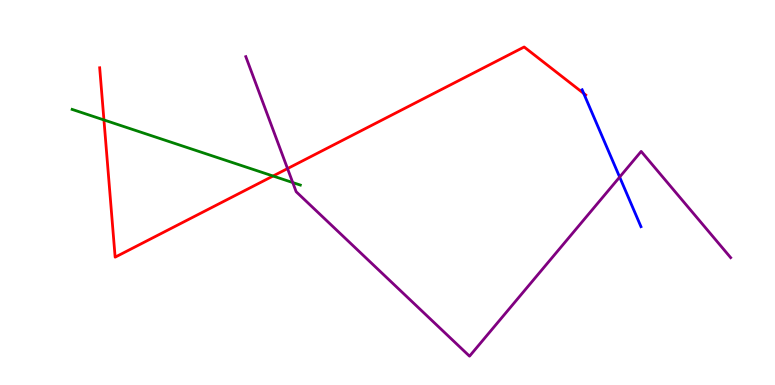[{'lines': ['blue', 'red'], 'intersections': [{'x': 7.53, 'y': 7.57}]}, {'lines': ['green', 'red'], 'intersections': [{'x': 1.34, 'y': 6.88}, {'x': 3.52, 'y': 5.43}]}, {'lines': ['purple', 'red'], 'intersections': [{'x': 3.71, 'y': 5.62}]}, {'lines': ['blue', 'green'], 'intersections': []}, {'lines': ['blue', 'purple'], 'intersections': [{'x': 8.0, 'y': 5.4}]}, {'lines': ['green', 'purple'], 'intersections': [{'x': 3.78, 'y': 5.26}]}]